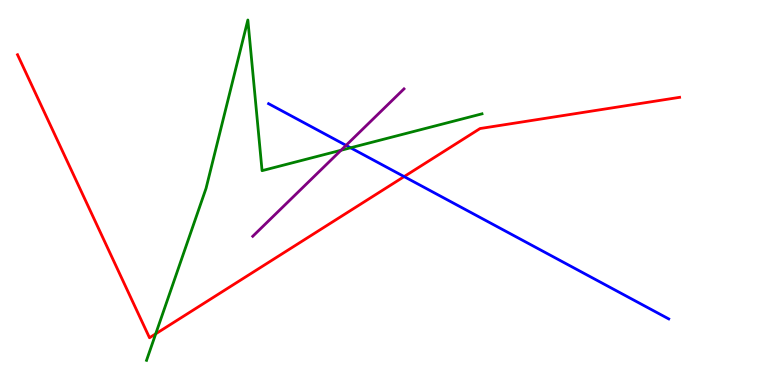[{'lines': ['blue', 'red'], 'intersections': [{'x': 5.21, 'y': 5.41}]}, {'lines': ['green', 'red'], 'intersections': [{'x': 2.01, 'y': 1.33}]}, {'lines': ['purple', 'red'], 'intersections': []}, {'lines': ['blue', 'green'], 'intersections': [{'x': 4.52, 'y': 6.16}]}, {'lines': ['blue', 'purple'], 'intersections': [{'x': 4.47, 'y': 6.22}]}, {'lines': ['green', 'purple'], 'intersections': [{'x': 4.4, 'y': 6.1}]}]